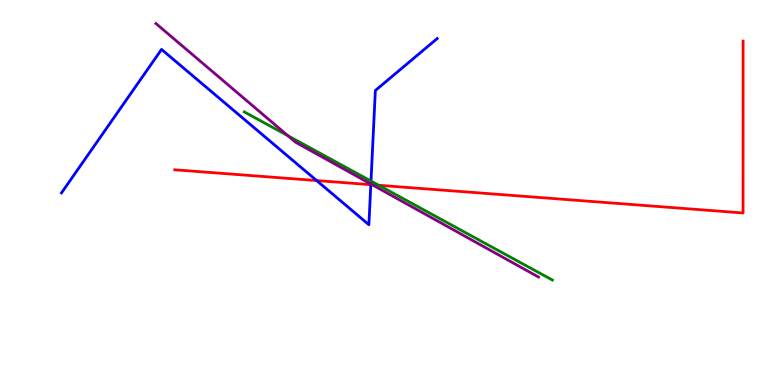[{'lines': ['blue', 'red'], 'intersections': [{'x': 4.09, 'y': 5.31}, {'x': 4.78, 'y': 5.2}]}, {'lines': ['green', 'red'], 'intersections': [{'x': 4.89, 'y': 5.19}]}, {'lines': ['purple', 'red'], 'intersections': [{'x': 4.8, 'y': 5.2}]}, {'lines': ['blue', 'green'], 'intersections': [{'x': 4.79, 'y': 5.3}]}, {'lines': ['blue', 'purple'], 'intersections': [{'x': 4.79, 'y': 5.22}]}, {'lines': ['green', 'purple'], 'intersections': [{'x': 3.71, 'y': 6.47}]}]